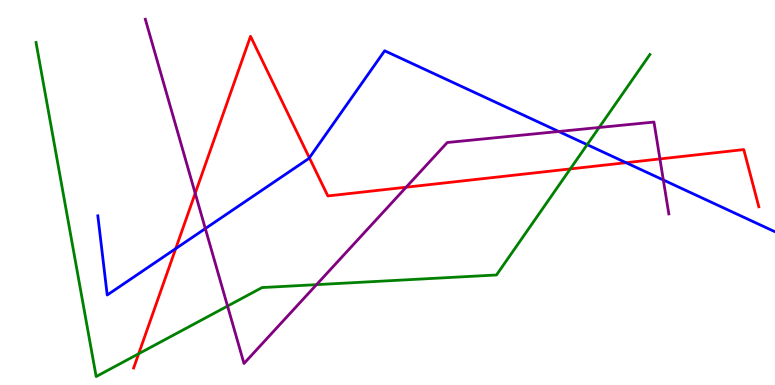[{'lines': ['blue', 'red'], 'intersections': [{'x': 2.27, 'y': 3.54}, {'x': 3.99, 'y': 5.9}, {'x': 8.08, 'y': 5.77}]}, {'lines': ['green', 'red'], 'intersections': [{'x': 1.79, 'y': 0.812}, {'x': 7.36, 'y': 5.61}]}, {'lines': ['purple', 'red'], 'intersections': [{'x': 2.52, 'y': 4.98}, {'x': 5.24, 'y': 5.14}, {'x': 8.52, 'y': 5.87}]}, {'lines': ['blue', 'green'], 'intersections': [{'x': 7.58, 'y': 6.24}]}, {'lines': ['blue', 'purple'], 'intersections': [{'x': 2.65, 'y': 4.06}, {'x': 7.21, 'y': 6.58}, {'x': 8.56, 'y': 5.33}]}, {'lines': ['green', 'purple'], 'intersections': [{'x': 2.94, 'y': 2.05}, {'x': 4.08, 'y': 2.61}, {'x': 7.73, 'y': 6.69}]}]